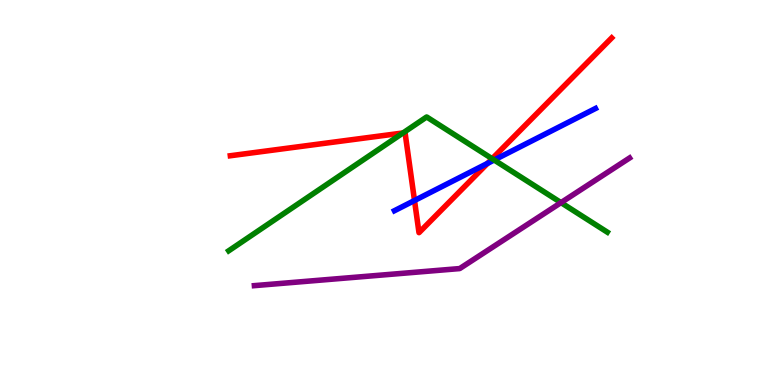[{'lines': ['blue', 'red'], 'intersections': [{'x': 5.35, 'y': 4.79}, {'x': 6.29, 'y': 5.76}]}, {'lines': ['green', 'red'], 'intersections': [{'x': 5.2, 'y': 6.55}, {'x': 6.35, 'y': 5.88}]}, {'lines': ['purple', 'red'], 'intersections': []}, {'lines': ['blue', 'green'], 'intersections': [{'x': 6.38, 'y': 5.84}]}, {'lines': ['blue', 'purple'], 'intersections': []}, {'lines': ['green', 'purple'], 'intersections': [{'x': 7.24, 'y': 4.74}]}]